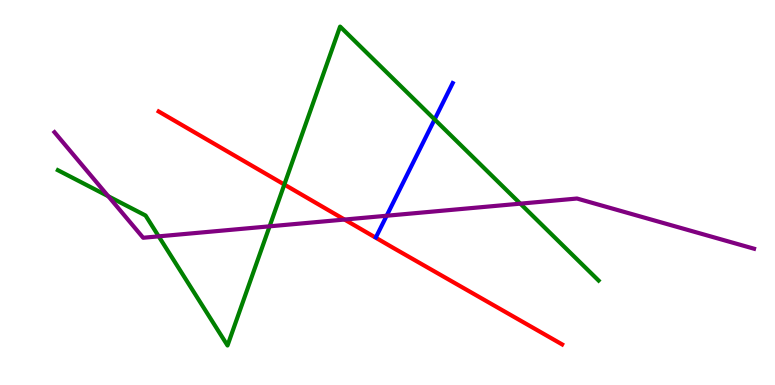[{'lines': ['blue', 'red'], 'intersections': []}, {'lines': ['green', 'red'], 'intersections': [{'x': 3.67, 'y': 5.21}]}, {'lines': ['purple', 'red'], 'intersections': [{'x': 4.45, 'y': 4.3}]}, {'lines': ['blue', 'green'], 'intersections': [{'x': 5.61, 'y': 6.9}]}, {'lines': ['blue', 'purple'], 'intersections': [{'x': 4.99, 'y': 4.4}]}, {'lines': ['green', 'purple'], 'intersections': [{'x': 1.4, 'y': 4.9}, {'x': 2.05, 'y': 3.86}, {'x': 3.48, 'y': 4.12}, {'x': 6.71, 'y': 4.71}]}]